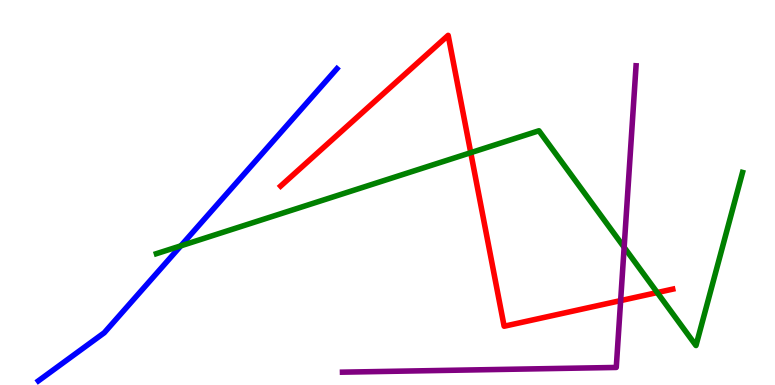[{'lines': ['blue', 'red'], 'intersections': []}, {'lines': ['green', 'red'], 'intersections': [{'x': 6.07, 'y': 6.03}, {'x': 8.48, 'y': 2.4}]}, {'lines': ['purple', 'red'], 'intersections': [{'x': 8.01, 'y': 2.19}]}, {'lines': ['blue', 'green'], 'intersections': [{'x': 2.33, 'y': 3.61}]}, {'lines': ['blue', 'purple'], 'intersections': []}, {'lines': ['green', 'purple'], 'intersections': [{'x': 8.05, 'y': 3.58}]}]